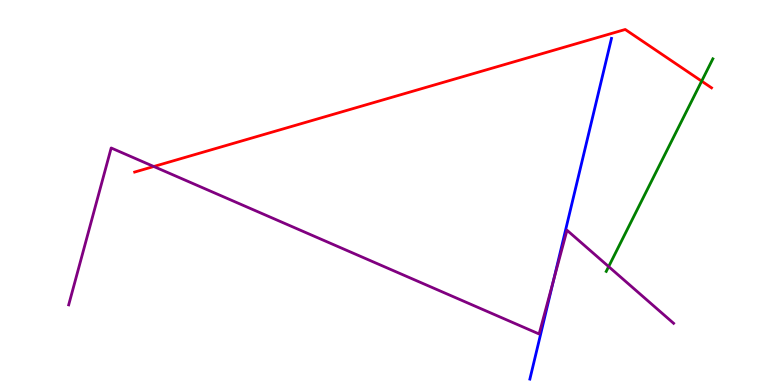[{'lines': ['blue', 'red'], 'intersections': []}, {'lines': ['green', 'red'], 'intersections': [{'x': 9.05, 'y': 7.89}]}, {'lines': ['purple', 'red'], 'intersections': [{'x': 1.98, 'y': 5.68}]}, {'lines': ['blue', 'green'], 'intersections': []}, {'lines': ['blue', 'purple'], 'intersections': [{'x': 7.14, 'y': 2.72}]}, {'lines': ['green', 'purple'], 'intersections': [{'x': 7.85, 'y': 3.08}]}]